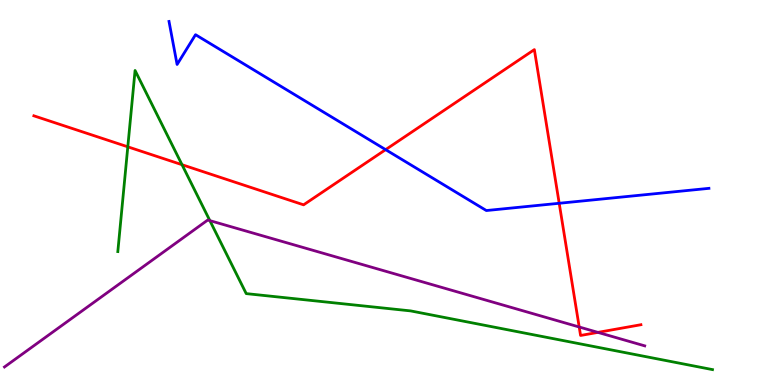[{'lines': ['blue', 'red'], 'intersections': [{'x': 4.98, 'y': 6.11}, {'x': 7.22, 'y': 4.72}]}, {'lines': ['green', 'red'], 'intersections': [{'x': 1.65, 'y': 6.19}, {'x': 2.35, 'y': 5.72}]}, {'lines': ['purple', 'red'], 'intersections': [{'x': 7.47, 'y': 1.51}, {'x': 7.72, 'y': 1.37}]}, {'lines': ['blue', 'green'], 'intersections': []}, {'lines': ['blue', 'purple'], 'intersections': []}, {'lines': ['green', 'purple'], 'intersections': [{'x': 2.71, 'y': 4.27}]}]